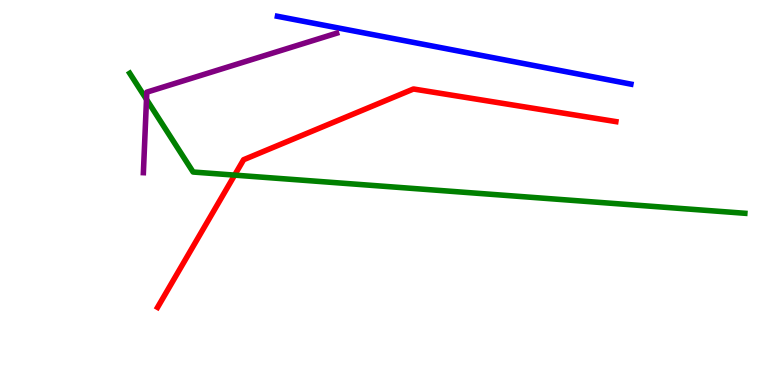[{'lines': ['blue', 'red'], 'intersections': []}, {'lines': ['green', 'red'], 'intersections': [{'x': 3.03, 'y': 5.45}]}, {'lines': ['purple', 'red'], 'intersections': []}, {'lines': ['blue', 'green'], 'intersections': []}, {'lines': ['blue', 'purple'], 'intersections': []}, {'lines': ['green', 'purple'], 'intersections': [{'x': 1.89, 'y': 7.42}]}]